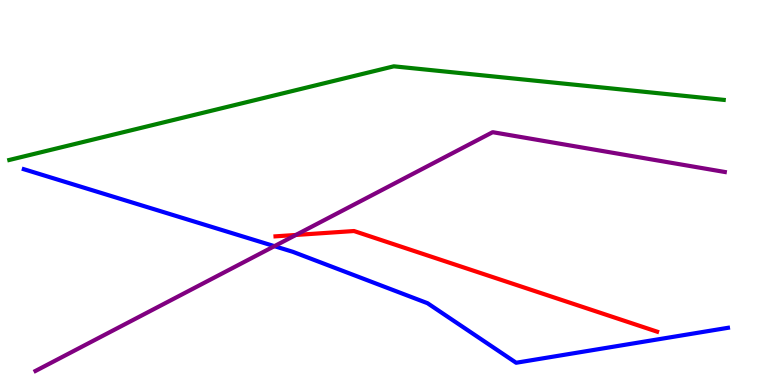[{'lines': ['blue', 'red'], 'intersections': []}, {'lines': ['green', 'red'], 'intersections': []}, {'lines': ['purple', 'red'], 'intersections': [{'x': 3.82, 'y': 3.9}]}, {'lines': ['blue', 'green'], 'intersections': []}, {'lines': ['blue', 'purple'], 'intersections': [{'x': 3.54, 'y': 3.61}]}, {'lines': ['green', 'purple'], 'intersections': []}]